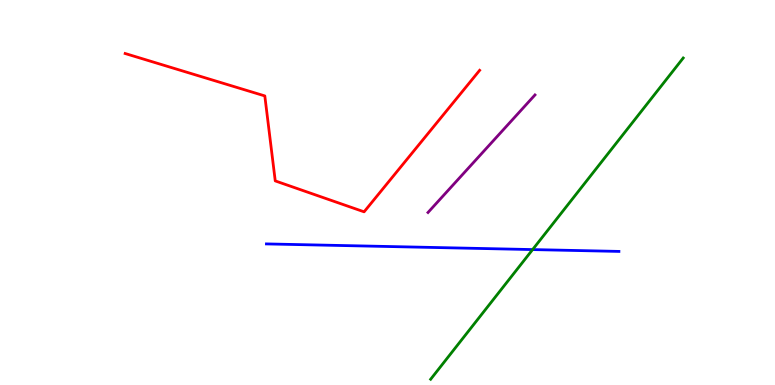[{'lines': ['blue', 'red'], 'intersections': []}, {'lines': ['green', 'red'], 'intersections': []}, {'lines': ['purple', 'red'], 'intersections': []}, {'lines': ['blue', 'green'], 'intersections': [{'x': 6.87, 'y': 3.52}]}, {'lines': ['blue', 'purple'], 'intersections': []}, {'lines': ['green', 'purple'], 'intersections': []}]